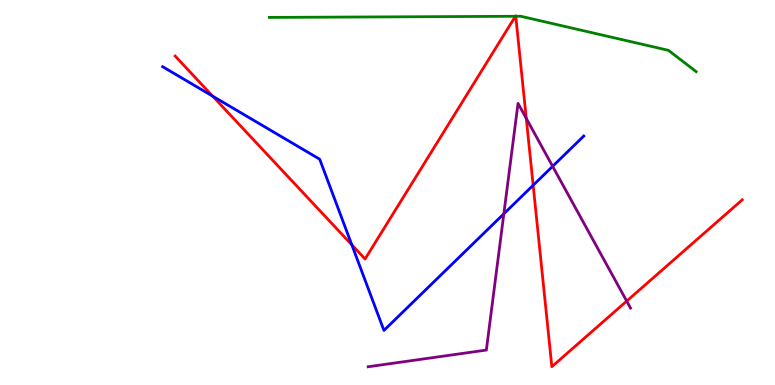[{'lines': ['blue', 'red'], 'intersections': [{'x': 2.74, 'y': 7.5}, {'x': 4.54, 'y': 3.64}, {'x': 6.88, 'y': 5.19}]}, {'lines': ['green', 'red'], 'intersections': [{'x': 6.65, 'y': 9.58}, {'x': 6.65, 'y': 9.58}]}, {'lines': ['purple', 'red'], 'intersections': [{'x': 6.79, 'y': 6.93}, {'x': 8.09, 'y': 2.18}]}, {'lines': ['blue', 'green'], 'intersections': []}, {'lines': ['blue', 'purple'], 'intersections': [{'x': 6.5, 'y': 4.45}, {'x': 7.13, 'y': 5.68}]}, {'lines': ['green', 'purple'], 'intersections': []}]